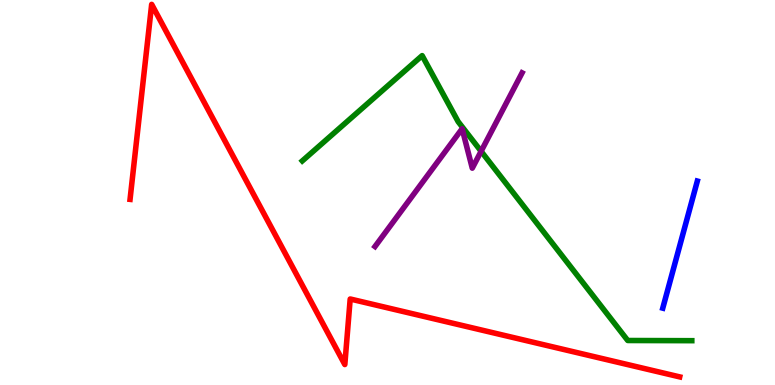[{'lines': ['blue', 'red'], 'intersections': []}, {'lines': ['green', 'red'], 'intersections': []}, {'lines': ['purple', 'red'], 'intersections': []}, {'lines': ['blue', 'green'], 'intersections': []}, {'lines': ['blue', 'purple'], 'intersections': []}, {'lines': ['green', 'purple'], 'intersections': [{'x': 6.21, 'y': 6.07}]}]